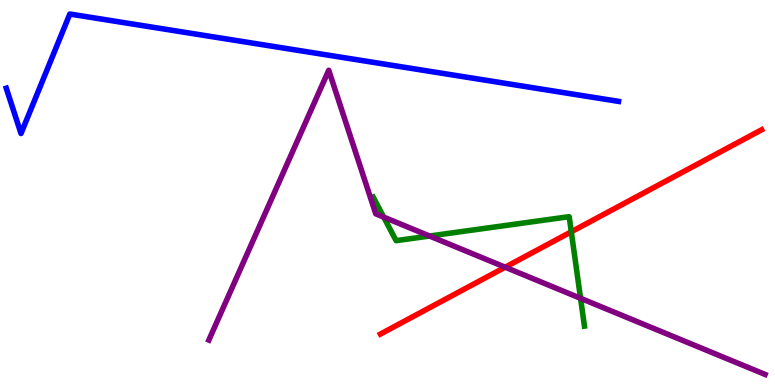[{'lines': ['blue', 'red'], 'intersections': []}, {'lines': ['green', 'red'], 'intersections': [{'x': 7.37, 'y': 3.98}]}, {'lines': ['purple', 'red'], 'intersections': [{'x': 6.52, 'y': 3.06}]}, {'lines': ['blue', 'green'], 'intersections': []}, {'lines': ['blue', 'purple'], 'intersections': []}, {'lines': ['green', 'purple'], 'intersections': [{'x': 4.95, 'y': 4.36}, {'x': 5.54, 'y': 3.87}, {'x': 7.49, 'y': 2.25}]}]